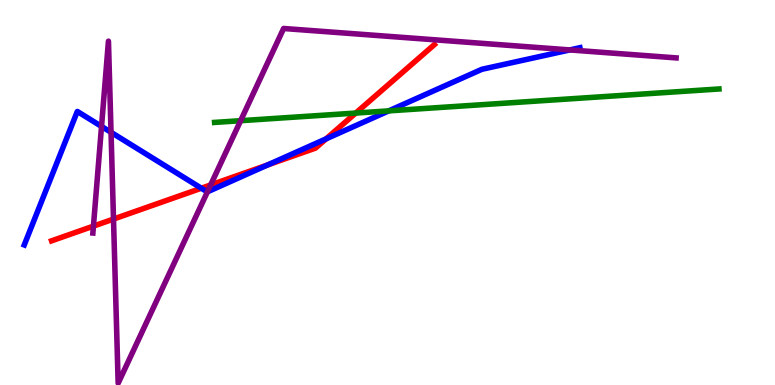[{'lines': ['blue', 'red'], 'intersections': [{'x': 2.6, 'y': 5.11}, {'x': 3.45, 'y': 5.72}, {'x': 4.21, 'y': 6.39}]}, {'lines': ['green', 'red'], 'intersections': [{'x': 4.59, 'y': 7.06}]}, {'lines': ['purple', 'red'], 'intersections': [{'x': 1.21, 'y': 4.13}, {'x': 1.46, 'y': 4.31}, {'x': 2.72, 'y': 5.2}]}, {'lines': ['blue', 'green'], 'intersections': [{'x': 5.02, 'y': 7.12}]}, {'lines': ['blue', 'purple'], 'intersections': [{'x': 1.31, 'y': 6.72}, {'x': 1.43, 'y': 6.56}, {'x': 2.68, 'y': 5.02}, {'x': 7.35, 'y': 8.7}]}, {'lines': ['green', 'purple'], 'intersections': [{'x': 3.1, 'y': 6.87}]}]